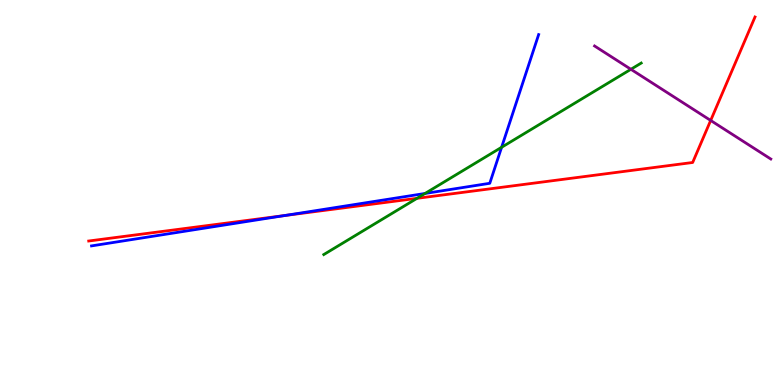[{'lines': ['blue', 'red'], 'intersections': [{'x': 3.67, 'y': 4.4}]}, {'lines': ['green', 'red'], 'intersections': [{'x': 5.38, 'y': 4.85}]}, {'lines': ['purple', 'red'], 'intersections': [{'x': 9.17, 'y': 6.87}]}, {'lines': ['blue', 'green'], 'intersections': [{'x': 5.48, 'y': 4.97}, {'x': 6.47, 'y': 6.17}]}, {'lines': ['blue', 'purple'], 'intersections': []}, {'lines': ['green', 'purple'], 'intersections': [{'x': 8.14, 'y': 8.2}]}]